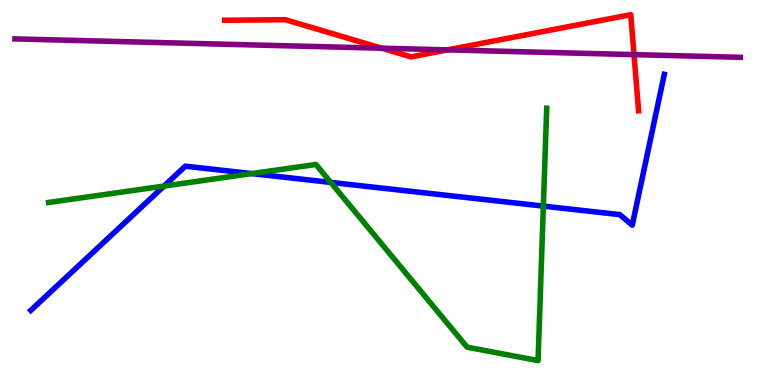[{'lines': ['blue', 'red'], 'intersections': []}, {'lines': ['green', 'red'], 'intersections': []}, {'lines': ['purple', 'red'], 'intersections': [{'x': 4.93, 'y': 8.75}, {'x': 5.77, 'y': 8.7}, {'x': 8.18, 'y': 8.58}]}, {'lines': ['blue', 'green'], 'intersections': [{'x': 2.12, 'y': 5.17}, {'x': 3.25, 'y': 5.49}, {'x': 4.27, 'y': 5.26}, {'x': 7.01, 'y': 4.65}]}, {'lines': ['blue', 'purple'], 'intersections': []}, {'lines': ['green', 'purple'], 'intersections': []}]